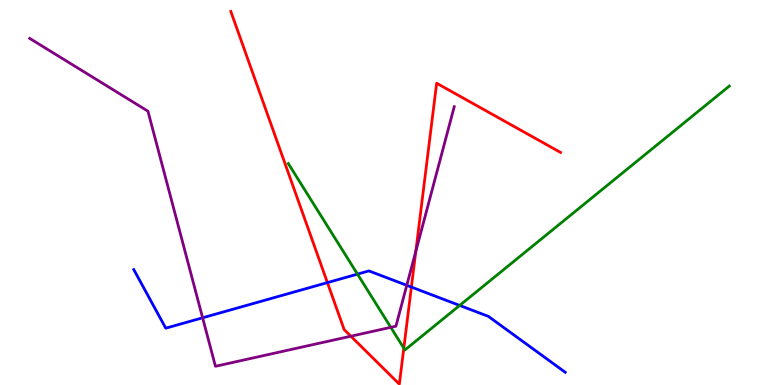[{'lines': ['blue', 'red'], 'intersections': [{'x': 4.22, 'y': 2.66}, {'x': 5.31, 'y': 2.54}]}, {'lines': ['green', 'red'], 'intersections': [{'x': 5.21, 'y': 0.957}]}, {'lines': ['purple', 'red'], 'intersections': [{'x': 4.53, 'y': 1.27}, {'x': 5.37, 'y': 3.47}]}, {'lines': ['blue', 'green'], 'intersections': [{'x': 4.61, 'y': 2.88}, {'x': 5.93, 'y': 2.07}]}, {'lines': ['blue', 'purple'], 'intersections': [{'x': 2.61, 'y': 1.75}, {'x': 5.25, 'y': 2.59}]}, {'lines': ['green', 'purple'], 'intersections': [{'x': 5.04, 'y': 1.5}]}]